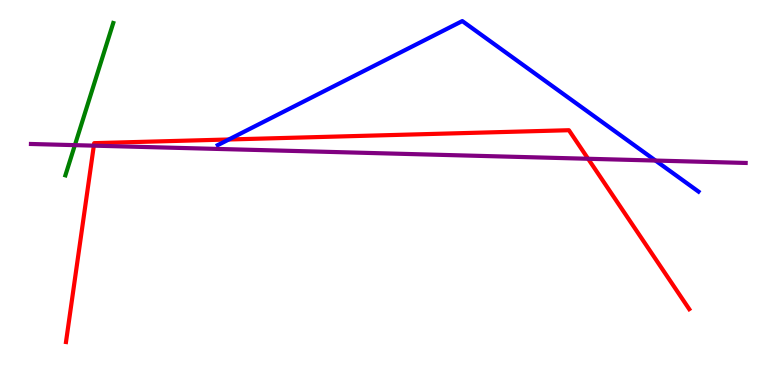[{'lines': ['blue', 'red'], 'intersections': [{'x': 2.95, 'y': 6.38}]}, {'lines': ['green', 'red'], 'intersections': []}, {'lines': ['purple', 'red'], 'intersections': [{'x': 1.21, 'y': 6.22}, {'x': 7.59, 'y': 5.88}]}, {'lines': ['blue', 'green'], 'intersections': []}, {'lines': ['blue', 'purple'], 'intersections': [{'x': 8.46, 'y': 5.83}]}, {'lines': ['green', 'purple'], 'intersections': [{'x': 0.966, 'y': 6.23}]}]